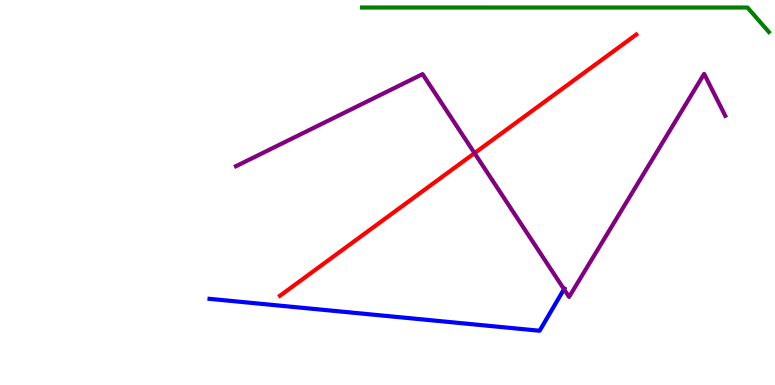[{'lines': ['blue', 'red'], 'intersections': []}, {'lines': ['green', 'red'], 'intersections': []}, {'lines': ['purple', 'red'], 'intersections': [{'x': 6.12, 'y': 6.02}]}, {'lines': ['blue', 'green'], 'intersections': []}, {'lines': ['blue', 'purple'], 'intersections': [{'x': 7.28, 'y': 2.49}]}, {'lines': ['green', 'purple'], 'intersections': []}]